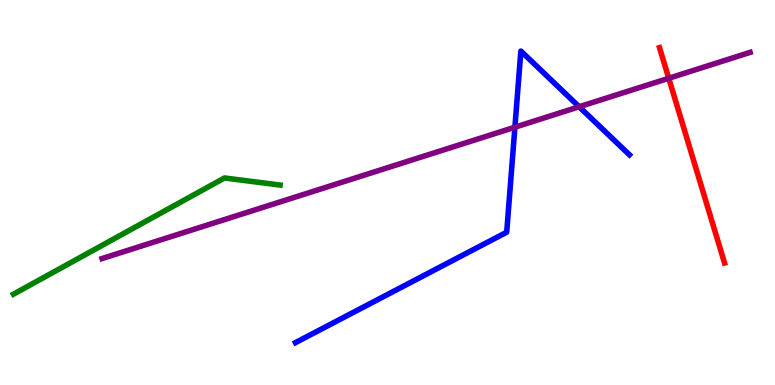[{'lines': ['blue', 'red'], 'intersections': []}, {'lines': ['green', 'red'], 'intersections': []}, {'lines': ['purple', 'red'], 'intersections': [{'x': 8.63, 'y': 7.97}]}, {'lines': ['blue', 'green'], 'intersections': []}, {'lines': ['blue', 'purple'], 'intersections': [{'x': 6.64, 'y': 6.7}, {'x': 7.47, 'y': 7.23}]}, {'lines': ['green', 'purple'], 'intersections': []}]